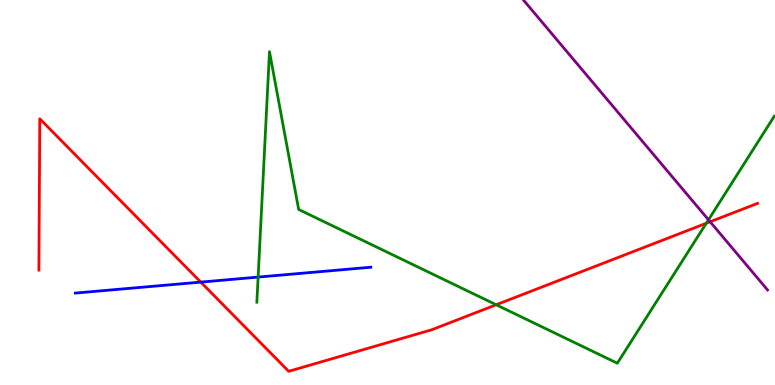[{'lines': ['blue', 'red'], 'intersections': [{'x': 2.59, 'y': 2.67}]}, {'lines': ['green', 'red'], 'intersections': [{'x': 6.4, 'y': 2.08}, {'x': 9.11, 'y': 4.2}]}, {'lines': ['purple', 'red'], 'intersections': [{'x': 9.16, 'y': 4.24}]}, {'lines': ['blue', 'green'], 'intersections': [{'x': 3.33, 'y': 2.8}]}, {'lines': ['blue', 'purple'], 'intersections': []}, {'lines': ['green', 'purple'], 'intersections': [{'x': 9.14, 'y': 4.29}]}]